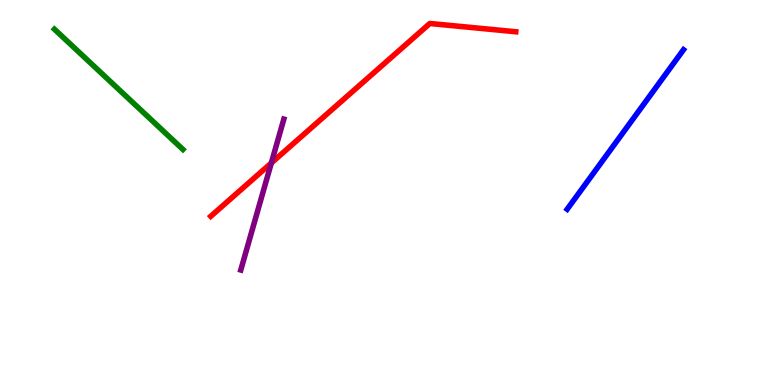[{'lines': ['blue', 'red'], 'intersections': []}, {'lines': ['green', 'red'], 'intersections': []}, {'lines': ['purple', 'red'], 'intersections': [{'x': 3.5, 'y': 5.77}]}, {'lines': ['blue', 'green'], 'intersections': []}, {'lines': ['blue', 'purple'], 'intersections': []}, {'lines': ['green', 'purple'], 'intersections': []}]